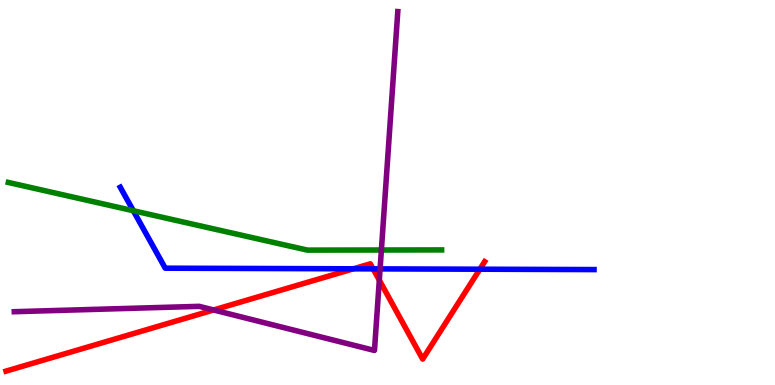[{'lines': ['blue', 'red'], 'intersections': [{'x': 4.56, 'y': 3.02}, {'x': 4.81, 'y': 3.02}, {'x': 6.19, 'y': 3.01}]}, {'lines': ['green', 'red'], 'intersections': []}, {'lines': ['purple', 'red'], 'intersections': [{'x': 2.76, 'y': 1.95}, {'x': 4.89, 'y': 2.72}]}, {'lines': ['blue', 'green'], 'intersections': [{'x': 1.72, 'y': 4.53}]}, {'lines': ['blue', 'purple'], 'intersections': [{'x': 4.9, 'y': 3.02}]}, {'lines': ['green', 'purple'], 'intersections': [{'x': 4.92, 'y': 3.51}]}]